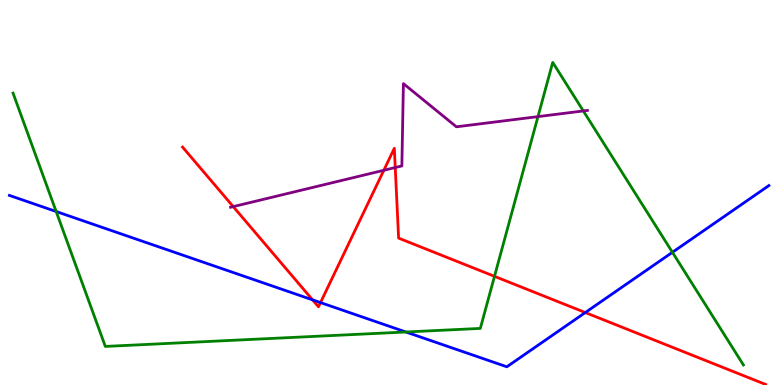[{'lines': ['blue', 'red'], 'intersections': [{'x': 4.03, 'y': 2.21}, {'x': 4.14, 'y': 2.14}, {'x': 7.55, 'y': 1.88}]}, {'lines': ['green', 'red'], 'intersections': [{'x': 6.38, 'y': 2.82}]}, {'lines': ['purple', 'red'], 'intersections': [{'x': 3.01, 'y': 4.63}, {'x': 4.95, 'y': 5.58}, {'x': 5.1, 'y': 5.65}]}, {'lines': ['blue', 'green'], 'intersections': [{'x': 0.725, 'y': 4.51}, {'x': 5.24, 'y': 1.38}, {'x': 8.68, 'y': 3.45}]}, {'lines': ['blue', 'purple'], 'intersections': []}, {'lines': ['green', 'purple'], 'intersections': [{'x': 6.94, 'y': 6.97}, {'x': 7.53, 'y': 7.12}]}]